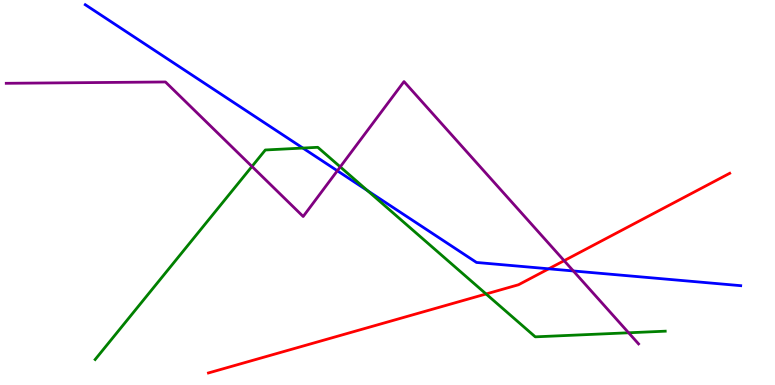[{'lines': ['blue', 'red'], 'intersections': [{'x': 7.08, 'y': 3.02}]}, {'lines': ['green', 'red'], 'intersections': [{'x': 6.27, 'y': 2.36}]}, {'lines': ['purple', 'red'], 'intersections': [{'x': 7.28, 'y': 3.23}]}, {'lines': ['blue', 'green'], 'intersections': [{'x': 3.91, 'y': 6.15}, {'x': 4.74, 'y': 5.05}]}, {'lines': ['blue', 'purple'], 'intersections': [{'x': 4.35, 'y': 5.56}, {'x': 7.4, 'y': 2.96}]}, {'lines': ['green', 'purple'], 'intersections': [{'x': 3.25, 'y': 5.68}, {'x': 4.39, 'y': 5.67}, {'x': 8.11, 'y': 1.36}]}]